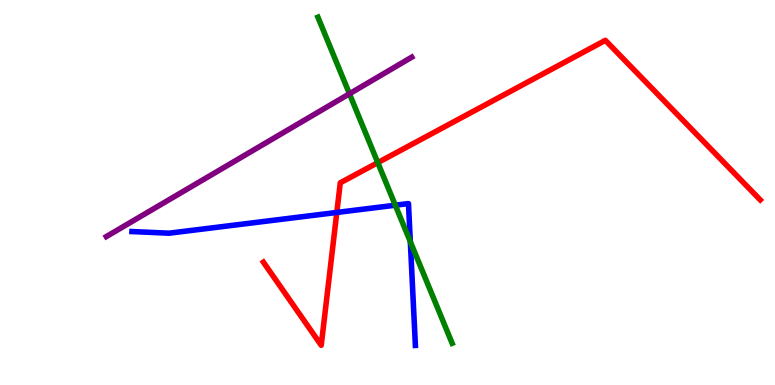[{'lines': ['blue', 'red'], 'intersections': [{'x': 4.35, 'y': 4.48}]}, {'lines': ['green', 'red'], 'intersections': [{'x': 4.87, 'y': 5.78}]}, {'lines': ['purple', 'red'], 'intersections': []}, {'lines': ['blue', 'green'], 'intersections': [{'x': 5.1, 'y': 4.67}, {'x': 5.29, 'y': 3.72}]}, {'lines': ['blue', 'purple'], 'intersections': []}, {'lines': ['green', 'purple'], 'intersections': [{'x': 4.51, 'y': 7.56}]}]